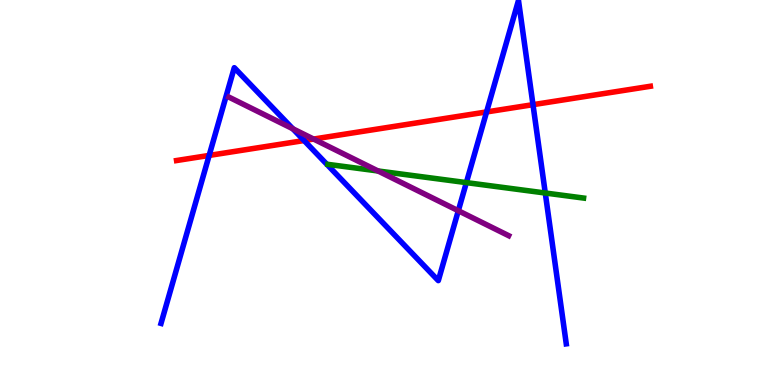[{'lines': ['blue', 'red'], 'intersections': [{'x': 2.7, 'y': 5.96}, {'x': 3.92, 'y': 6.35}, {'x': 6.28, 'y': 7.09}, {'x': 6.88, 'y': 7.28}]}, {'lines': ['green', 'red'], 'intersections': []}, {'lines': ['purple', 'red'], 'intersections': [{'x': 4.05, 'y': 6.39}]}, {'lines': ['blue', 'green'], 'intersections': [{'x': 6.02, 'y': 5.26}, {'x': 7.04, 'y': 4.99}]}, {'lines': ['blue', 'purple'], 'intersections': [{'x': 3.78, 'y': 6.66}, {'x': 5.91, 'y': 4.53}]}, {'lines': ['green', 'purple'], 'intersections': [{'x': 4.88, 'y': 5.56}]}]